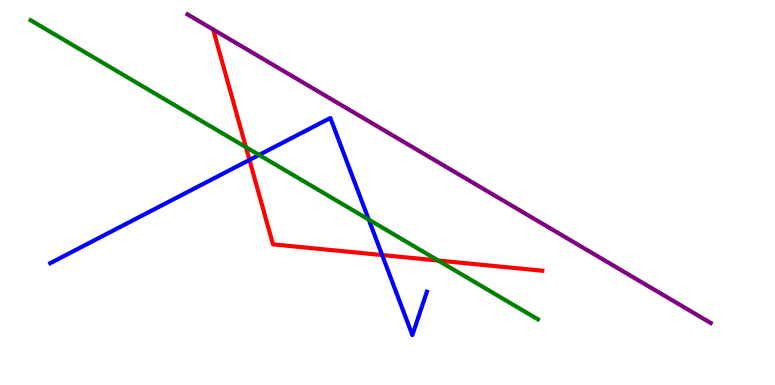[{'lines': ['blue', 'red'], 'intersections': [{'x': 3.22, 'y': 5.85}, {'x': 4.93, 'y': 3.38}]}, {'lines': ['green', 'red'], 'intersections': [{'x': 3.17, 'y': 6.18}, {'x': 5.65, 'y': 3.23}]}, {'lines': ['purple', 'red'], 'intersections': []}, {'lines': ['blue', 'green'], 'intersections': [{'x': 3.34, 'y': 5.98}, {'x': 4.76, 'y': 4.3}]}, {'lines': ['blue', 'purple'], 'intersections': []}, {'lines': ['green', 'purple'], 'intersections': []}]